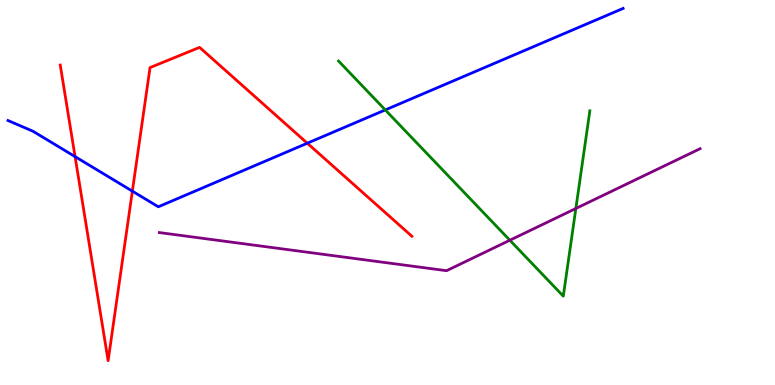[{'lines': ['blue', 'red'], 'intersections': [{'x': 0.969, 'y': 5.93}, {'x': 1.71, 'y': 5.03}, {'x': 3.97, 'y': 6.28}]}, {'lines': ['green', 'red'], 'intersections': []}, {'lines': ['purple', 'red'], 'intersections': []}, {'lines': ['blue', 'green'], 'intersections': [{'x': 4.97, 'y': 7.14}]}, {'lines': ['blue', 'purple'], 'intersections': []}, {'lines': ['green', 'purple'], 'intersections': [{'x': 6.58, 'y': 3.76}, {'x': 7.43, 'y': 4.58}]}]